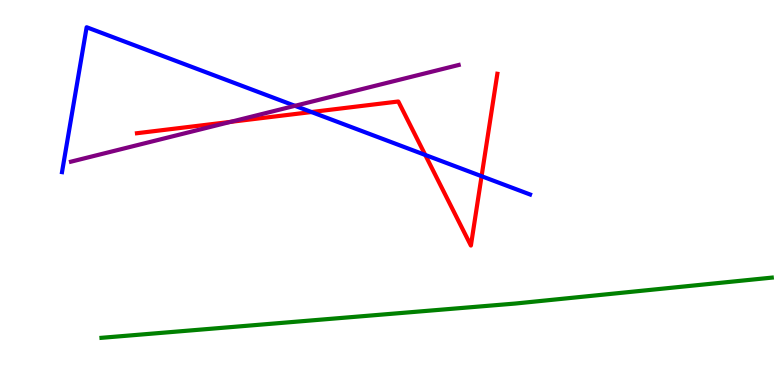[{'lines': ['blue', 'red'], 'intersections': [{'x': 4.02, 'y': 7.09}, {'x': 5.49, 'y': 5.98}, {'x': 6.21, 'y': 5.42}]}, {'lines': ['green', 'red'], 'intersections': []}, {'lines': ['purple', 'red'], 'intersections': [{'x': 2.98, 'y': 6.84}]}, {'lines': ['blue', 'green'], 'intersections': []}, {'lines': ['blue', 'purple'], 'intersections': [{'x': 3.81, 'y': 7.25}]}, {'lines': ['green', 'purple'], 'intersections': []}]